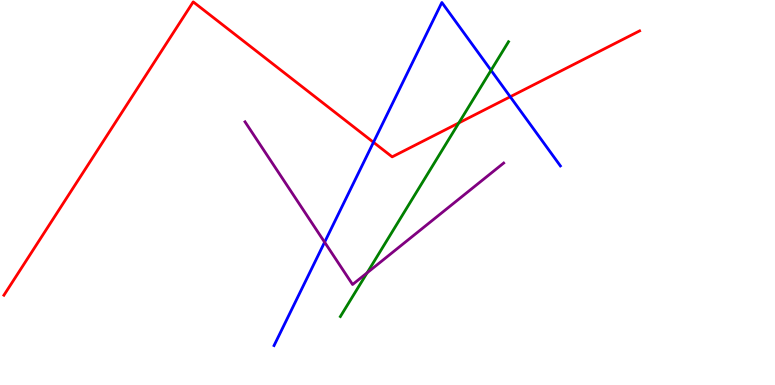[{'lines': ['blue', 'red'], 'intersections': [{'x': 4.82, 'y': 6.3}, {'x': 6.58, 'y': 7.49}]}, {'lines': ['green', 'red'], 'intersections': [{'x': 5.92, 'y': 6.81}]}, {'lines': ['purple', 'red'], 'intersections': []}, {'lines': ['blue', 'green'], 'intersections': [{'x': 6.34, 'y': 8.17}]}, {'lines': ['blue', 'purple'], 'intersections': [{'x': 4.19, 'y': 3.71}]}, {'lines': ['green', 'purple'], 'intersections': [{'x': 4.74, 'y': 2.91}]}]